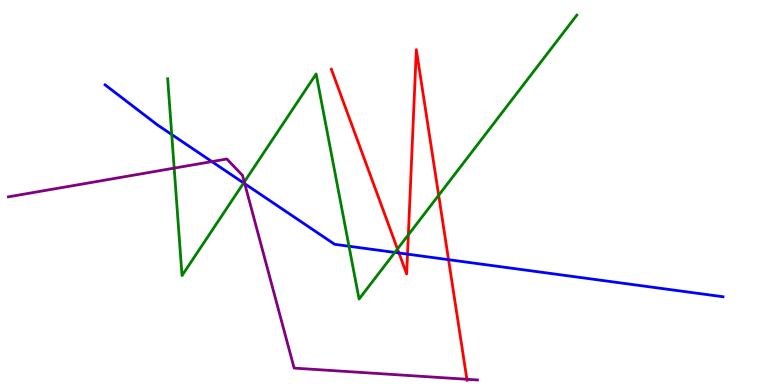[{'lines': ['blue', 'red'], 'intersections': [{'x': 5.15, 'y': 3.43}, {'x': 5.26, 'y': 3.4}, {'x': 5.79, 'y': 3.25}]}, {'lines': ['green', 'red'], 'intersections': [{'x': 5.13, 'y': 3.53}, {'x': 5.27, 'y': 3.9}, {'x': 5.66, 'y': 4.93}]}, {'lines': ['purple', 'red'], 'intersections': [{'x': 6.02, 'y': 0.149}]}, {'lines': ['blue', 'green'], 'intersections': [{'x': 2.22, 'y': 6.51}, {'x': 3.14, 'y': 5.25}, {'x': 4.5, 'y': 3.6}, {'x': 5.09, 'y': 3.44}]}, {'lines': ['blue', 'purple'], 'intersections': [{'x': 2.73, 'y': 5.8}, {'x': 3.16, 'y': 5.23}]}, {'lines': ['green', 'purple'], 'intersections': [{'x': 2.25, 'y': 5.63}, {'x': 3.15, 'y': 5.27}]}]